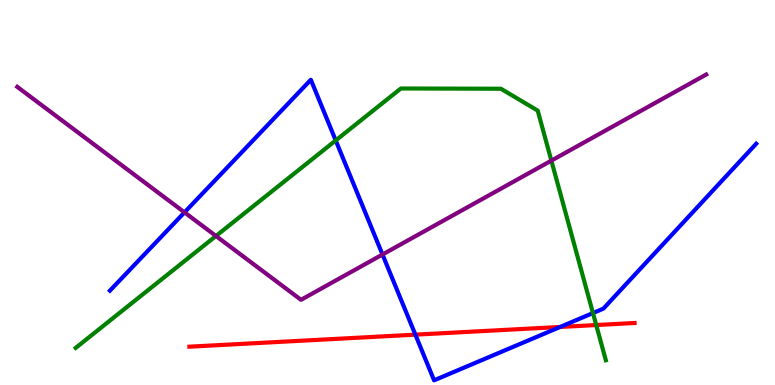[{'lines': ['blue', 'red'], 'intersections': [{'x': 5.36, 'y': 1.31}, {'x': 7.23, 'y': 1.51}]}, {'lines': ['green', 'red'], 'intersections': [{'x': 7.69, 'y': 1.56}]}, {'lines': ['purple', 'red'], 'intersections': []}, {'lines': ['blue', 'green'], 'intersections': [{'x': 4.33, 'y': 6.35}, {'x': 7.65, 'y': 1.87}]}, {'lines': ['blue', 'purple'], 'intersections': [{'x': 2.38, 'y': 4.48}, {'x': 4.94, 'y': 3.39}]}, {'lines': ['green', 'purple'], 'intersections': [{'x': 2.79, 'y': 3.87}, {'x': 7.11, 'y': 5.83}]}]